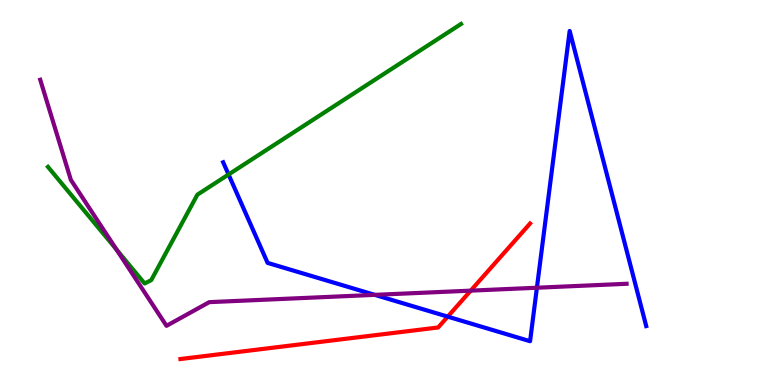[{'lines': ['blue', 'red'], 'intersections': [{'x': 5.78, 'y': 1.78}]}, {'lines': ['green', 'red'], 'intersections': []}, {'lines': ['purple', 'red'], 'intersections': [{'x': 6.07, 'y': 2.45}]}, {'lines': ['blue', 'green'], 'intersections': [{'x': 2.95, 'y': 5.47}]}, {'lines': ['blue', 'purple'], 'intersections': [{'x': 4.84, 'y': 2.34}, {'x': 6.93, 'y': 2.53}]}, {'lines': ['green', 'purple'], 'intersections': [{'x': 1.5, 'y': 3.51}]}]